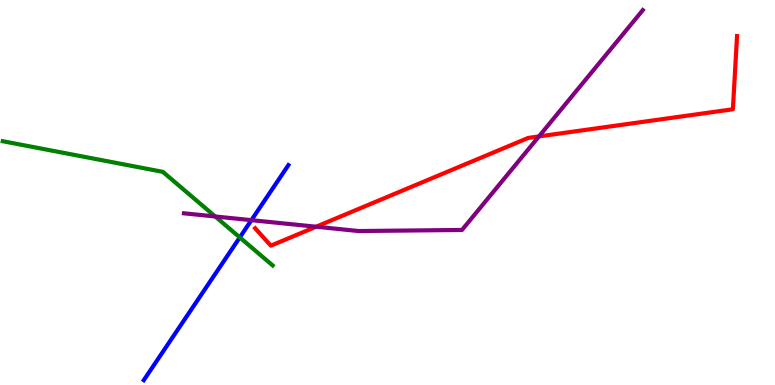[{'lines': ['blue', 'red'], 'intersections': []}, {'lines': ['green', 'red'], 'intersections': []}, {'lines': ['purple', 'red'], 'intersections': [{'x': 4.08, 'y': 4.11}, {'x': 6.95, 'y': 6.46}]}, {'lines': ['blue', 'green'], 'intersections': [{'x': 3.09, 'y': 3.83}]}, {'lines': ['blue', 'purple'], 'intersections': [{'x': 3.24, 'y': 4.28}]}, {'lines': ['green', 'purple'], 'intersections': [{'x': 2.78, 'y': 4.38}]}]